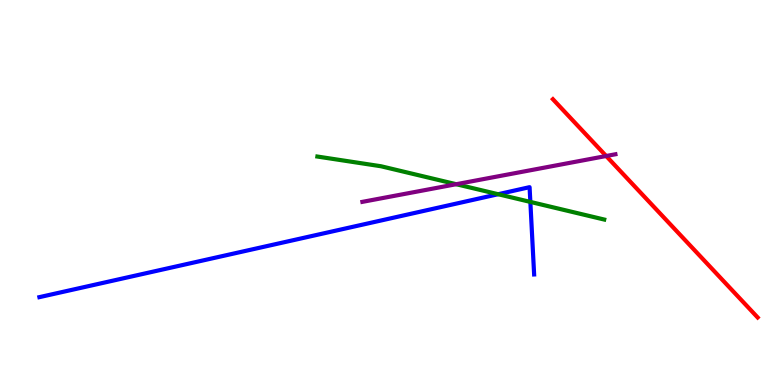[{'lines': ['blue', 'red'], 'intersections': []}, {'lines': ['green', 'red'], 'intersections': []}, {'lines': ['purple', 'red'], 'intersections': [{'x': 7.82, 'y': 5.95}]}, {'lines': ['blue', 'green'], 'intersections': [{'x': 6.43, 'y': 4.96}, {'x': 6.84, 'y': 4.76}]}, {'lines': ['blue', 'purple'], 'intersections': []}, {'lines': ['green', 'purple'], 'intersections': [{'x': 5.89, 'y': 5.22}]}]